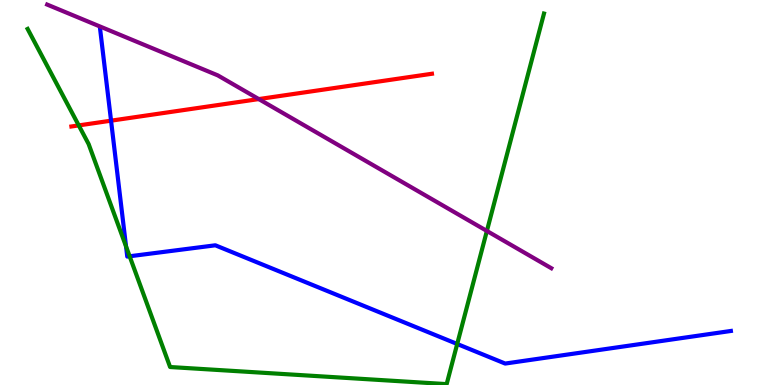[{'lines': ['blue', 'red'], 'intersections': [{'x': 1.43, 'y': 6.87}]}, {'lines': ['green', 'red'], 'intersections': [{'x': 1.02, 'y': 6.74}]}, {'lines': ['purple', 'red'], 'intersections': [{'x': 3.34, 'y': 7.43}]}, {'lines': ['blue', 'green'], 'intersections': [{'x': 1.63, 'y': 3.6}, {'x': 1.67, 'y': 3.34}, {'x': 5.9, 'y': 1.07}]}, {'lines': ['blue', 'purple'], 'intersections': []}, {'lines': ['green', 'purple'], 'intersections': [{'x': 6.28, 'y': 4.0}]}]